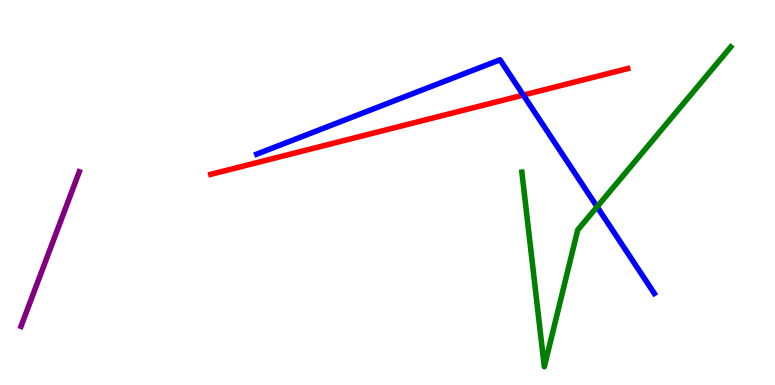[{'lines': ['blue', 'red'], 'intersections': [{'x': 6.75, 'y': 7.53}]}, {'lines': ['green', 'red'], 'intersections': []}, {'lines': ['purple', 'red'], 'intersections': []}, {'lines': ['blue', 'green'], 'intersections': [{'x': 7.7, 'y': 4.63}]}, {'lines': ['blue', 'purple'], 'intersections': []}, {'lines': ['green', 'purple'], 'intersections': []}]